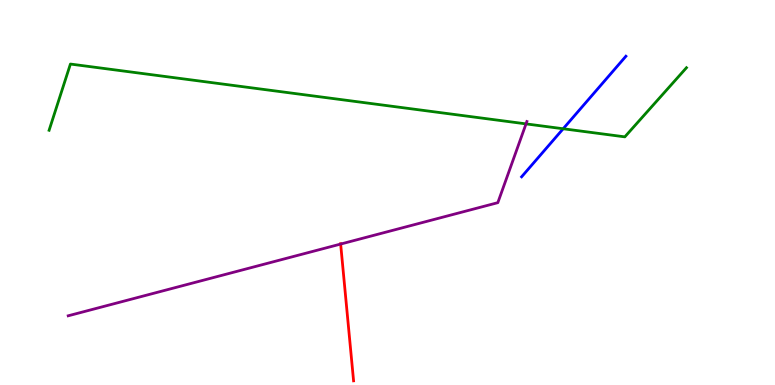[{'lines': ['blue', 'red'], 'intersections': []}, {'lines': ['green', 'red'], 'intersections': []}, {'lines': ['purple', 'red'], 'intersections': [{'x': 4.4, 'y': 3.66}]}, {'lines': ['blue', 'green'], 'intersections': [{'x': 7.27, 'y': 6.66}]}, {'lines': ['blue', 'purple'], 'intersections': []}, {'lines': ['green', 'purple'], 'intersections': [{'x': 6.79, 'y': 6.78}]}]